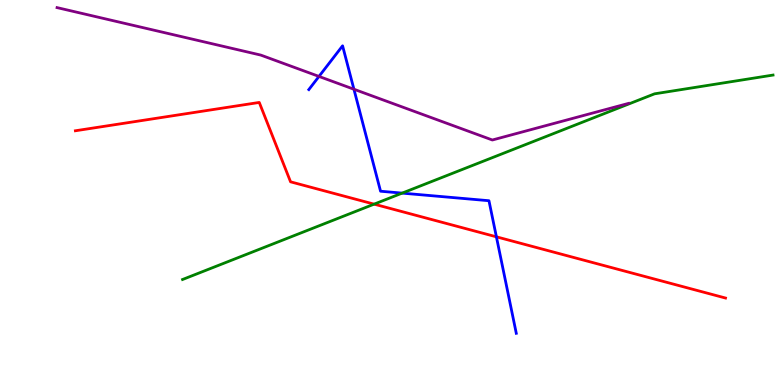[{'lines': ['blue', 'red'], 'intersections': [{'x': 6.41, 'y': 3.85}]}, {'lines': ['green', 'red'], 'intersections': [{'x': 4.83, 'y': 4.7}]}, {'lines': ['purple', 'red'], 'intersections': []}, {'lines': ['blue', 'green'], 'intersections': [{'x': 5.19, 'y': 4.98}]}, {'lines': ['blue', 'purple'], 'intersections': [{'x': 4.12, 'y': 8.01}, {'x': 4.57, 'y': 7.68}]}, {'lines': ['green', 'purple'], 'intersections': []}]